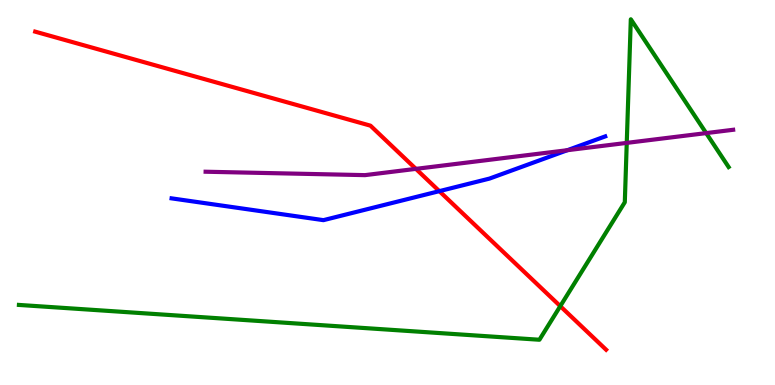[{'lines': ['blue', 'red'], 'intersections': [{'x': 5.67, 'y': 5.04}]}, {'lines': ['green', 'red'], 'intersections': [{'x': 7.23, 'y': 2.05}]}, {'lines': ['purple', 'red'], 'intersections': [{'x': 5.37, 'y': 5.61}]}, {'lines': ['blue', 'green'], 'intersections': []}, {'lines': ['blue', 'purple'], 'intersections': [{'x': 7.32, 'y': 6.1}]}, {'lines': ['green', 'purple'], 'intersections': [{'x': 8.09, 'y': 6.29}, {'x': 9.11, 'y': 6.54}]}]